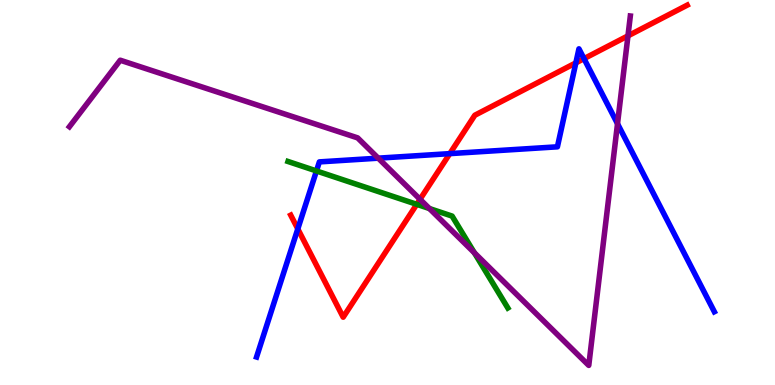[{'lines': ['blue', 'red'], 'intersections': [{'x': 3.84, 'y': 4.05}, {'x': 5.8, 'y': 6.01}, {'x': 7.43, 'y': 8.37}, {'x': 7.54, 'y': 8.48}]}, {'lines': ['green', 'red'], 'intersections': [{'x': 5.38, 'y': 4.69}]}, {'lines': ['purple', 'red'], 'intersections': [{'x': 5.42, 'y': 4.82}, {'x': 8.1, 'y': 9.07}]}, {'lines': ['blue', 'green'], 'intersections': [{'x': 4.08, 'y': 5.56}]}, {'lines': ['blue', 'purple'], 'intersections': [{'x': 4.88, 'y': 5.89}, {'x': 7.97, 'y': 6.79}]}, {'lines': ['green', 'purple'], 'intersections': [{'x': 5.54, 'y': 4.58}, {'x': 6.12, 'y': 3.43}]}]